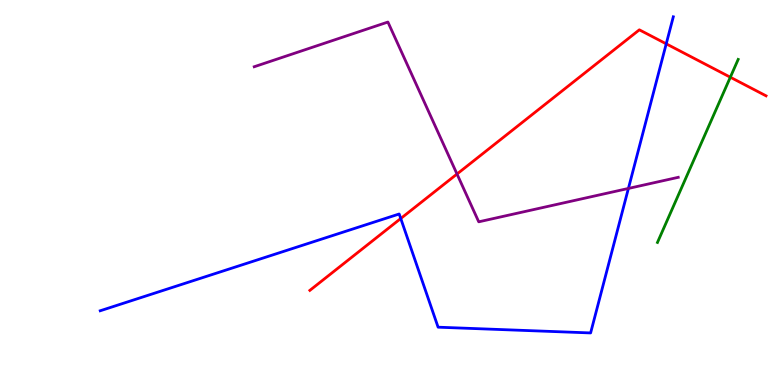[{'lines': ['blue', 'red'], 'intersections': [{'x': 5.17, 'y': 4.32}, {'x': 8.6, 'y': 8.86}]}, {'lines': ['green', 'red'], 'intersections': [{'x': 9.42, 'y': 7.99}]}, {'lines': ['purple', 'red'], 'intersections': [{'x': 5.9, 'y': 5.48}]}, {'lines': ['blue', 'green'], 'intersections': []}, {'lines': ['blue', 'purple'], 'intersections': [{'x': 8.11, 'y': 5.11}]}, {'lines': ['green', 'purple'], 'intersections': []}]